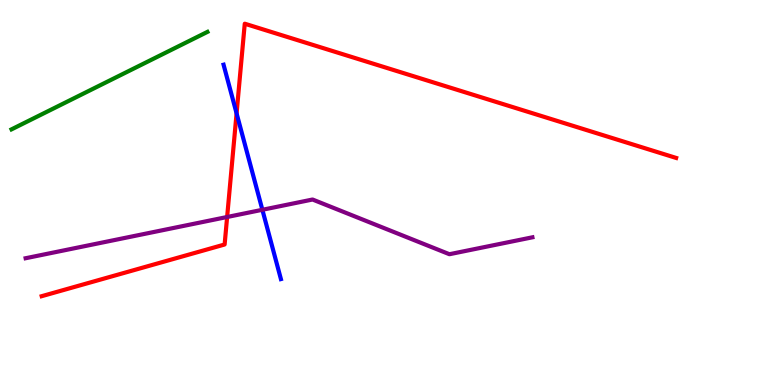[{'lines': ['blue', 'red'], 'intersections': [{'x': 3.05, 'y': 7.06}]}, {'lines': ['green', 'red'], 'intersections': []}, {'lines': ['purple', 'red'], 'intersections': [{'x': 2.93, 'y': 4.36}]}, {'lines': ['blue', 'green'], 'intersections': []}, {'lines': ['blue', 'purple'], 'intersections': [{'x': 3.39, 'y': 4.55}]}, {'lines': ['green', 'purple'], 'intersections': []}]